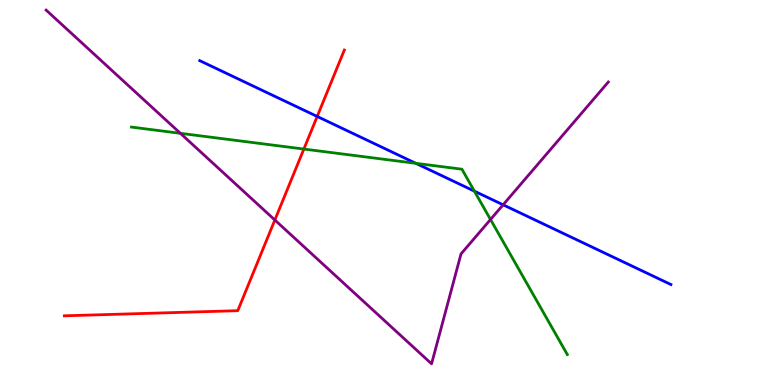[{'lines': ['blue', 'red'], 'intersections': [{'x': 4.09, 'y': 6.98}]}, {'lines': ['green', 'red'], 'intersections': [{'x': 3.92, 'y': 6.13}]}, {'lines': ['purple', 'red'], 'intersections': [{'x': 3.55, 'y': 4.29}]}, {'lines': ['blue', 'green'], 'intersections': [{'x': 5.37, 'y': 5.76}, {'x': 6.12, 'y': 5.03}]}, {'lines': ['blue', 'purple'], 'intersections': [{'x': 6.49, 'y': 4.68}]}, {'lines': ['green', 'purple'], 'intersections': [{'x': 2.33, 'y': 6.54}, {'x': 6.33, 'y': 4.3}]}]